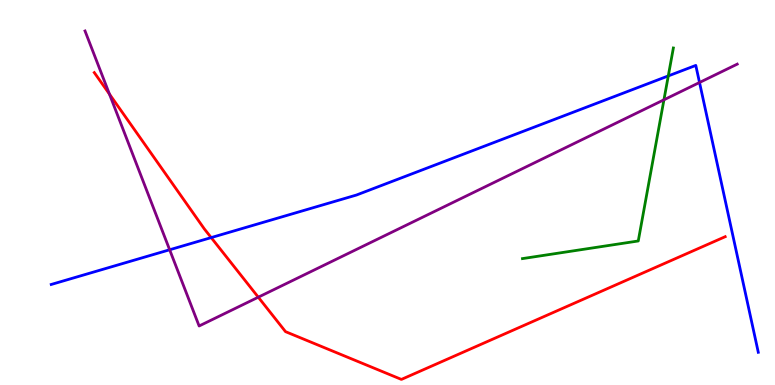[{'lines': ['blue', 'red'], 'intersections': [{'x': 2.73, 'y': 3.83}]}, {'lines': ['green', 'red'], 'intersections': []}, {'lines': ['purple', 'red'], 'intersections': [{'x': 1.41, 'y': 7.56}, {'x': 3.33, 'y': 2.28}]}, {'lines': ['blue', 'green'], 'intersections': [{'x': 8.62, 'y': 8.03}]}, {'lines': ['blue', 'purple'], 'intersections': [{'x': 2.19, 'y': 3.51}, {'x': 9.03, 'y': 7.86}]}, {'lines': ['green', 'purple'], 'intersections': [{'x': 8.57, 'y': 7.41}]}]